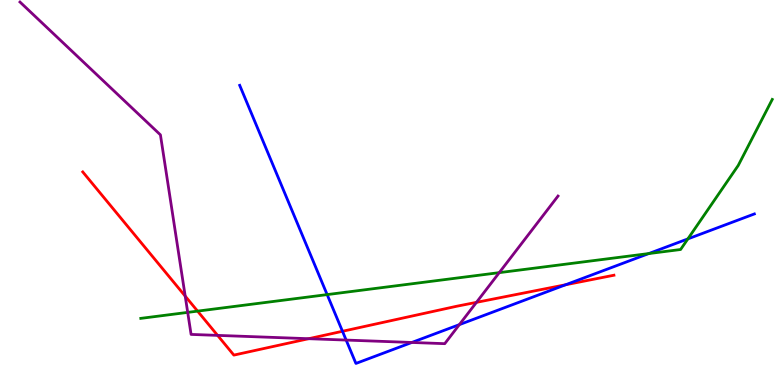[{'lines': ['blue', 'red'], 'intersections': [{'x': 4.42, 'y': 1.4}, {'x': 7.3, 'y': 2.6}]}, {'lines': ['green', 'red'], 'intersections': [{'x': 2.55, 'y': 1.92}]}, {'lines': ['purple', 'red'], 'intersections': [{'x': 2.39, 'y': 2.31}, {'x': 2.81, 'y': 1.29}, {'x': 3.98, 'y': 1.2}, {'x': 6.15, 'y': 2.15}]}, {'lines': ['blue', 'green'], 'intersections': [{'x': 4.22, 'y': 2.35}, {'x': 8.37, 'y': 3.41}, {'x': 8.88, 'y': 3.79}]}, {'lines': ['blue', 'purple'], 'intersections': [{'x': 4.47, 'y': 1.17}, {'x': 5.31, 'y': 1.1}, {'x': 5.93, 'y': 1.57}]}, {'lines': ['green', 'purple'], 'intersections': [{'x': 2.42, 'y': 1.89}, {'x': 6.44, 'y': 2.92}]}]